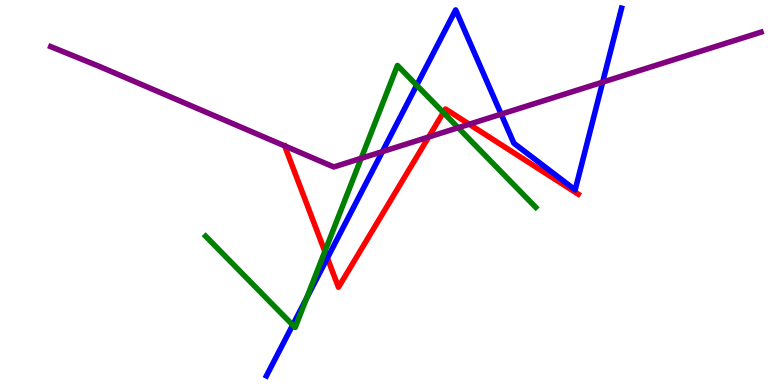[{'lines': ['blue', 'red'], 'intersections': [{'x': 4.22, 'y': 3.3}]}, {'lines': ['green', 'red'], 'intersections': [{'x': 4.19, 'y': 3.47}, {'x': 5.72, 'y': 7.08}]}, {'lines': ['purple', 'red'], 'intersections': [{'x': 5.53, 'y': 6.44}, {'x': 6.05, 'y': 6.77}]}, {'lines': ['blue', 'green'], 'intersections': [{'x': 3.78, 'y': 1.56}, {'x': 3.96, 'y': 2.25}, {'x': 5.38, 'y': 7.79}]}, {'lines': ['blue', 'purple'], 'intersections': [{'x': 4.93, 'y': 6.06}, {'x': 6.47, 'y': 7.04}, {'x': 7.78, 'y': 7.87}]}, {'lines': ['green', 'purple'], 'intersections': [{'x': 4.66, 'y': 5.89}, {'x': 5.91, 'y': 6.68}]}]